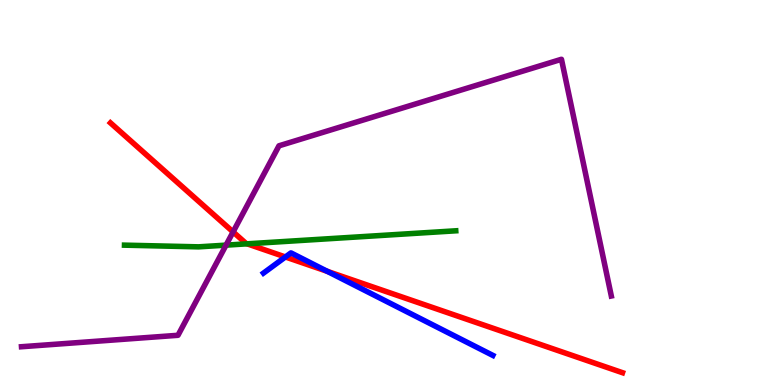[{'lines': ['blue', 'red'], 'intersections': [{'x': 3.68, 'y': 3.33}, {'x': 4.22, 'y': 2.95}]}, {'lines': ['green', 'red'], 'intersections': [{'x': 3.19, 'y': 3.67}]}, {'lines': ['purple', 'red'], 'intersections': [{'x': 3.01, 'y': 3.98}]}, {'lines': ['blue', 'green'], 'intersections': []}, {'lines': ['blue', 'purple'], 'intersections': []}, {'lines': ['green', 'purple'], 'intersections': [{'x': 2.92, 'y': 3.63}]}]